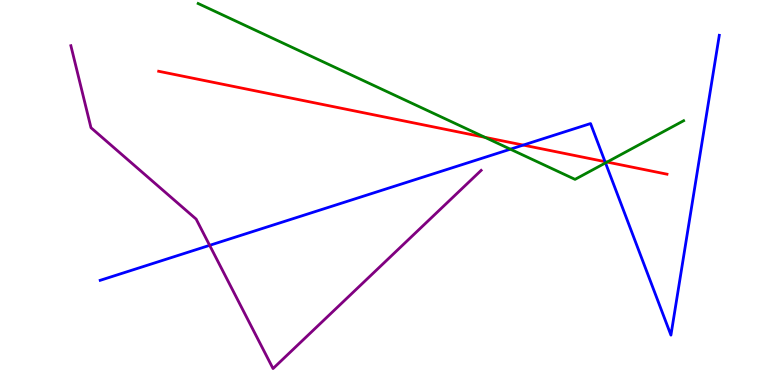[{'lines': ['blue', 'red'], 'intersections': [{'x': 6.75, 'y': 6.23}, {'x': 7.81, 'y': 5.8}]}, {'lines': ['green', 'red'], 'intersections': [{'x': 6.26, 'y': 6.43}, {'x': 7.83, 'y': 5.79}]}, {'lines': ['purple', 'red'], 'intersections': []}, {'lines': ['blue', 'green'], 'intersections': [{'x': 6.59, 'y': 6.12}, {'x': 7.81, 'y': 5.77}]}, {'lines': ['blue', 'purple'], 'intersections': [{'x': 2.71, 'y': 3.63}]}, {'lines': ['green', 'purple'], 'intersections': []}]